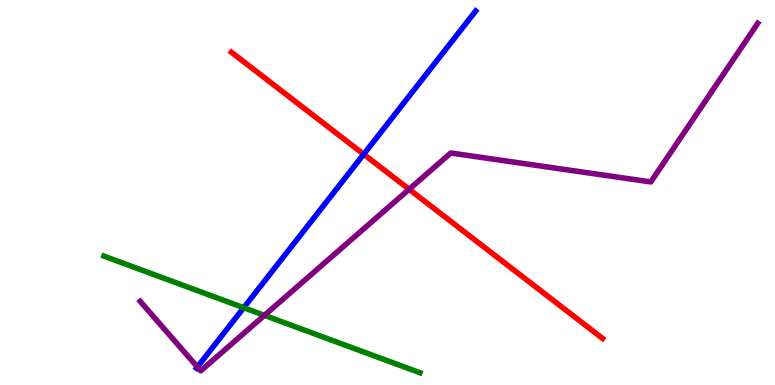[{'lines': ['blue', 'red'], 'intersections': [{'x': 4.69, 'y': 5.99}]}, {'lines': ['green', 'red'], 'intersections': []}, {'lines': ['purple', 'red'], 'intersections': [{'x': 5.28, 'y': 5.08}]}, {'lines': ['blue', 'green'], 'intersections': [{'x': 3.14, 'y': 2.01}]}, {'lines': ['blue', 'purple'], 'intersections': [{'x': 2.55, 'y': 0.468}]}, {'lines': ['green', 'purple'], 'intersections': [{'x': 3.41, 'y': 1.81}]}]